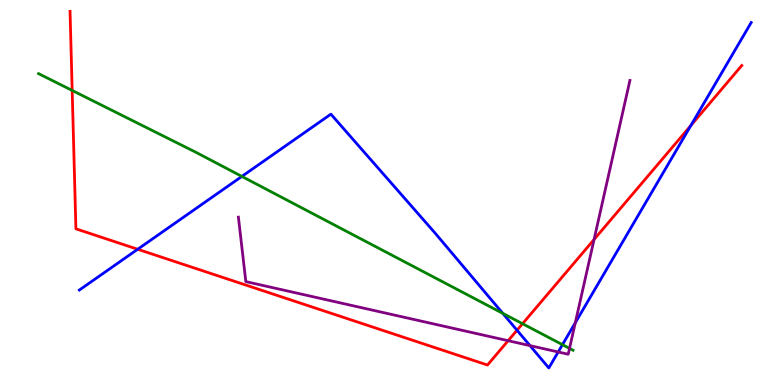[{'lines': ['blue', 'red'], 'intersections': [{'x': 1.78, 'y': 3.53}, {'x': 6.67, 'y': 1.42}, {'x': 8.91, 'y': 6.74}]}, {'lines': ['green', 'red'], 'intersections': [{'x': 0.931, 'y': 7.65}, {'x': 6.74, 'y': 1.59}]}, {'lines': ['purple', 'red'], 'intersections': [{'x': 6.56, 'y': 1.15}, {'x': 7.67, 'y': 3.78}]}, {'lines': ['blue', 'green'], 'intersections': [{'x': 3.12, 'y': 5.42}, {'x': 6.49, 'y': 1.86}, {'x': 7.26, 'y': 1.05}]}, {'lines': ['blue', 'purple'], 'intersections': [{'x': 6.84, 'y': 1.02}, {'x': 7.2, 'y': 0.858}, {'x': 7.42, 'y': 1.62}]}, {'lines': ['green', 'purple'], 'intersections': [{'x': 7.35, 'y': 0.951}]}]